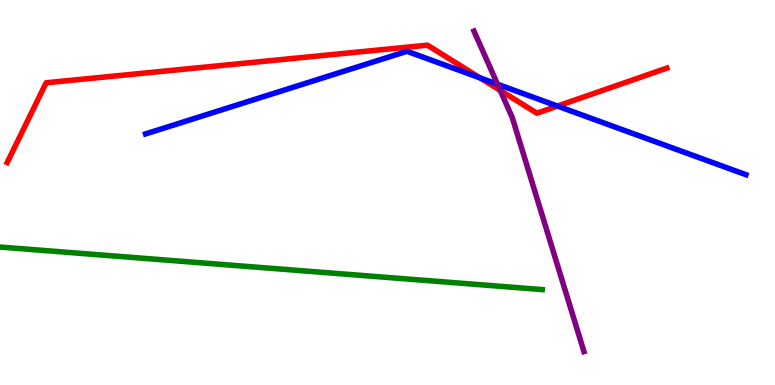[{'lines': ['blue', 'red'], 'intersections': [{'x': 6.19, 'y': 7.98}, {'x': 7.19, 'y': 7.24}]}, {'lines': ['green', 'red'], 'intersections': []}, {'lines': ['purple', 'red'], 'intersections': [{'x': 6.46, 'y': 7.65}]}, {'lines': ['blue', 'green'], 'intersections': []}, {'lines': ['blue', 'purple'], 'intersections': [{'x': 6.42, 'y': 7.81}]}, {'lines': ['green', 'purple'], 'intersections': []}]